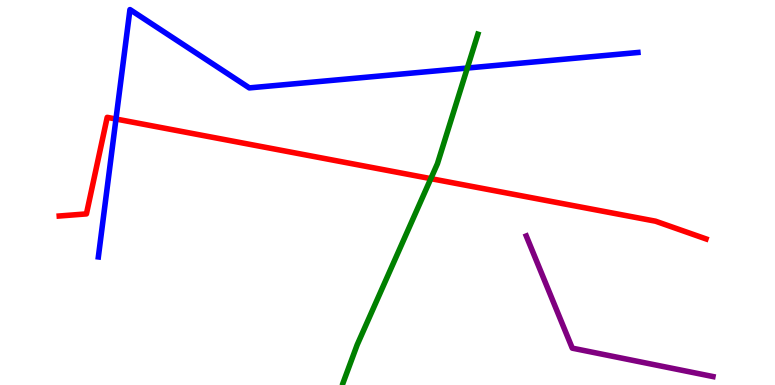[{'lines': ['blue', 'red'], 'intersections': [{'x': 1.5, 'y': 6.91}]}, {'lines': ['green', 'red'], 'intersections': [{'x': 5.56, 'y': 5.36}]}, {'lines': ['purple', 'red'], 'intersections': []}, {'lines': ['blue', 'green'], 'intersections': [{'x': 6.03, 'y': 8.23}]}, {'lines': ['blue', 'purple'], 'intersections': []}, {'lines': ['green', 'purple'], 'intersections': []}]